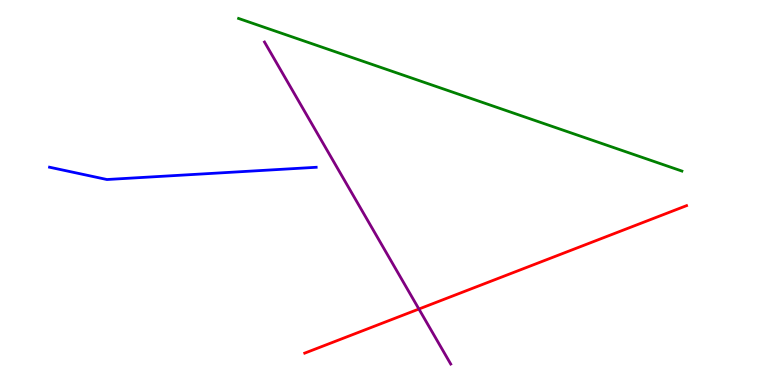[{'lines': ['blue', 'red'], 'intersections': []}, {'lines': ['green', 'red'], 'intersections': []}, {'lines': ['purple', 'red'], 'intersections': [{'x': 5.41, 'y': 1.97}]}, {'lines': ['blue', 'green'], 'intersections': []}, {'lines': ['blue', 'purple'], 'intersections': []}, {'lines': ['green', 'purple'], 'intersections': []}]